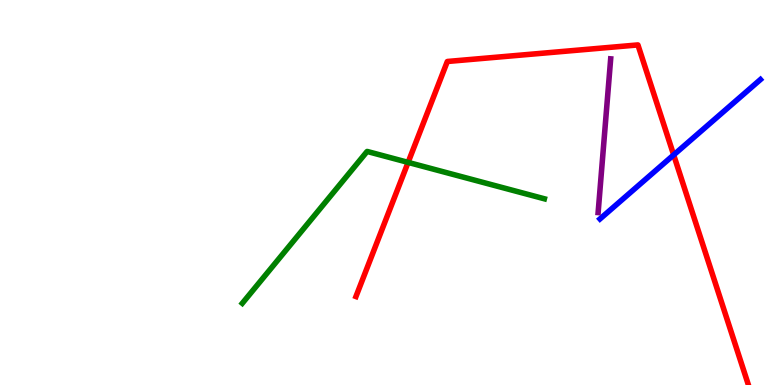[{'lines': ['blue', 'red'], 'intersections': [{'x': 8.69, 'y': 5.98}]}, {'lines': ['green', 'red'], 'intersections': [{'x': 5.27, 'y': 5.78}]}, {'lines': ['purple', 'red'], 'intersections': []}, {'lines': ['blue', 'green'], 'intersections': []}, {'lines': ['blue', 'purple'], 'intersections': []}, {'lines': ['green', 'purple'], 'intersections': []}]